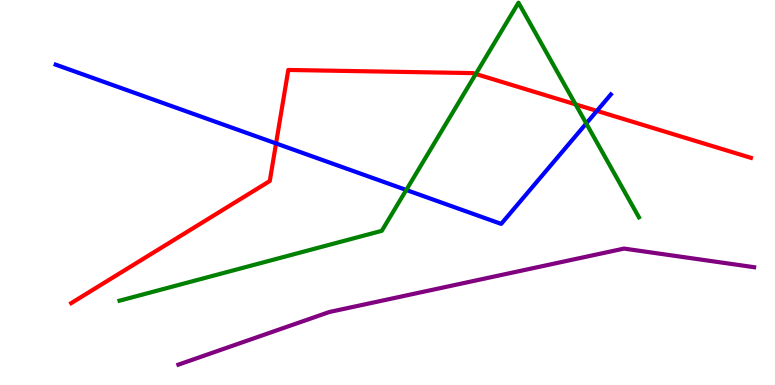[{'lines': ['blue', 'red'], 'intersections': [{'x': 3.56, 'y': 6.27}, {'x': 7.7, 'y': 7.12}]}, {'lines': ['green', 'red'], 'intersections': [{'x': 6.14, 'y': 8.08}, {'x': 7.43, 'y': 7.29}]}, {'lines': ['purple', 'red'], 'intersections': []}, {'lines': ['blue', 'green'], 'intersections': [{'x': 5.24, 'y': 5.07}, {'x': 7.56, 'y': 6.79}]}, {'lines': ['blue', 'purple'], 'intersections': []}, {'lines': ['green', 'purple'], 'intersections': []}]